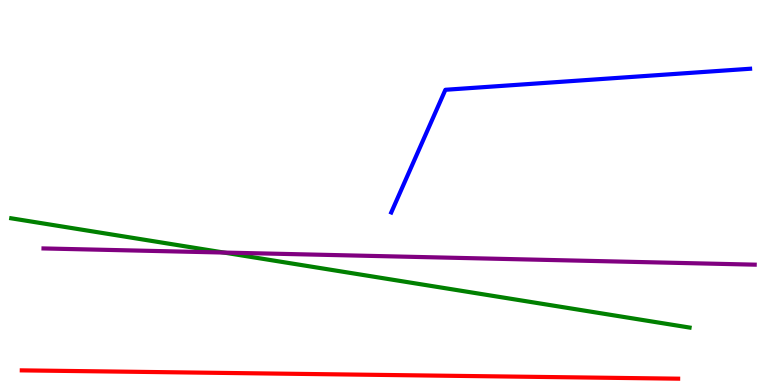[{'lines': ['blue', 'red'], 'intersections': []}, {'lines': ['green', 'red'], 'intersections': []}, {'lines': ['purple', 'red'], 'intersections': []}, {'lines': ['blue', 'green'], 'intersections': []}, {'lines': ['blue', 'purple'], 'intersections': []}, {'lines': ['green', 'purple'], 'intersections': [{'x': 2.89, 'y': 3.44}]}]